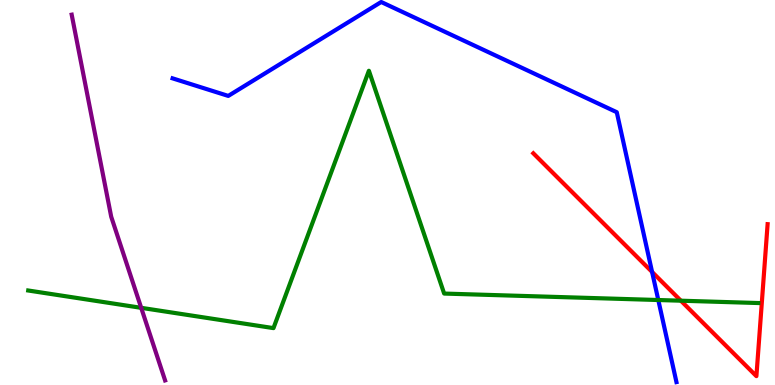[{'lines': ['blue', 'red'], 'intersections': [{'x': 8.41, 'y': 2.94}]}, {'lines': ['green', 'red'], 'intersections': [{'x': 8.79, 'y': 2.19}]}, {'lines': ['purple', 'red'], 'intersections': []}, {'lines': ['blue', 'green'], 'intersections': [{'x': 8.49, 'y': 2.21}]}, {'lines': ['blue', 'purple'], 'intersections': []}, {'lines': ['green', 'purple'], 'intersections': [{'x': 1.82, 'y': 2.0}]}]